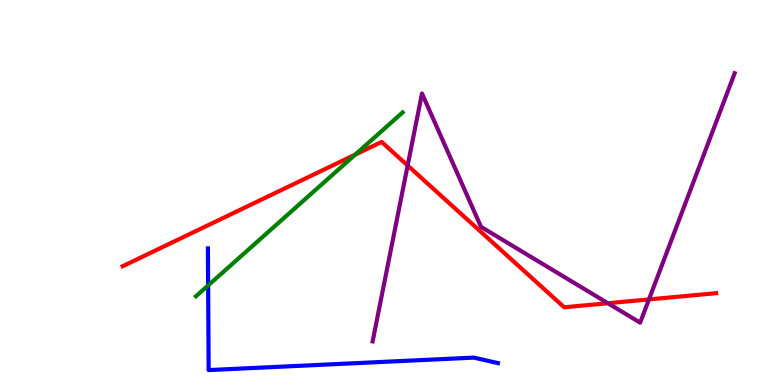[{'lines': ['blue', 'red'], 'intersections': []}, {'lines': ['green', 'red'], 'intersections': [{'x': 4.58, 'y': 5.98}]}, {'lines': ['purple', 'red'], 'intersections': [{'x': 5.26, 'y': 5.7}, {'x': 7.84, 'y': 2.12}, {'x': 8.37, 'y': 2.22}]}, {'lines': ['blue', 'green'], 'intersections': [{'x': 2.69, 'y': 2.59}]}, {'lines': ['blue', 'purple'], 'intersections': []}, {'lines': ['green', 'purple'], 'intersections': []}]